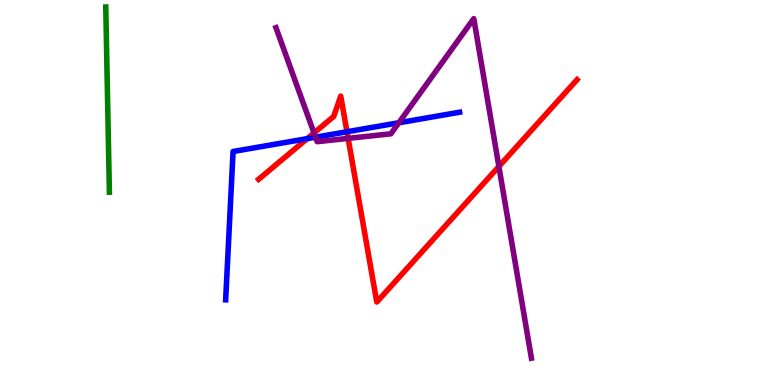[{'lines': ['blue', 'red'], 'intersections': [{'x': 3.96, 'y': 6.4}, {'x': 4.48, 'y': 6.58}]}, {'lines': ['green', 'red'], 'intersections': []}, {'lines': ['purple', 'red'], 'intersections': [{'x': 4.05, 'y': 6.55}, {'x': 4.49, 'y': 6.41}, {'x': 6.44, 'y': 5.68}]}, {'lines': ['blue', 'green'], 'intersections': []}, {'lines': ['blue', 'purple'], 'intersections': [{'x': 4.07, 'y': 6.44}, {'x': 5.15, 'y': 6.81}]}, {'lines': ['green', 'purple'], 'intersections': []}]